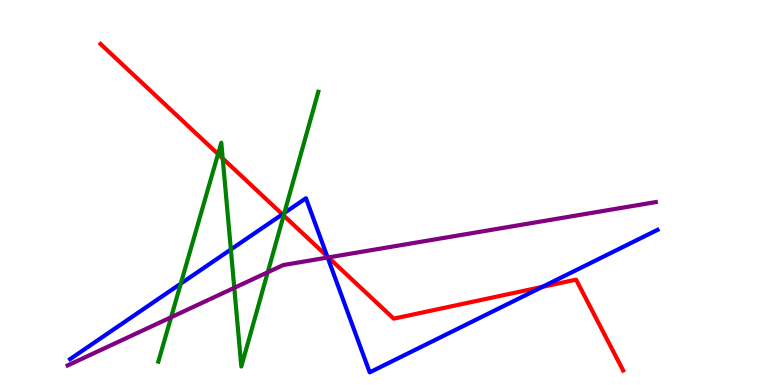[{'lines': ['blue', 'red'], 'intersections': [{'x': 3.64, 'y': 4.43}, {'x': 4.22, 'y': 3.34}, {'x': 7.0, 'y': 2.55}]}, {'lines': ['green', 'red'], 'intersections': [{'x': 2.81, 'y': 6.0}, {'x': 2.87, 'y': 5.88}, {'x': 3.66, 'y': 4.4}]}, {'lines': ['purple', 'red'], 'intersections': [{'x': 4.24, 'y': 3.31}]}, {'lines': ['blue', 'green'], 'intersections': [{'x': 2.33, 'y': 2.63}, {'x': 2.98, 'y': 3.52}, {'x': 3.67, 'y': 4.47}]}, {'lines': ['blue', 'purple'], 'intersections': [{'x': 4.23, 'y': 3.31}]}, {'lines': ['green', 'purple'], 'intersections': [{'x': 2.21, 'y': 1.76}, {'x': 3.02, 'y': 2.52}, {'x': 3.45, 'y': 2.93}]}]